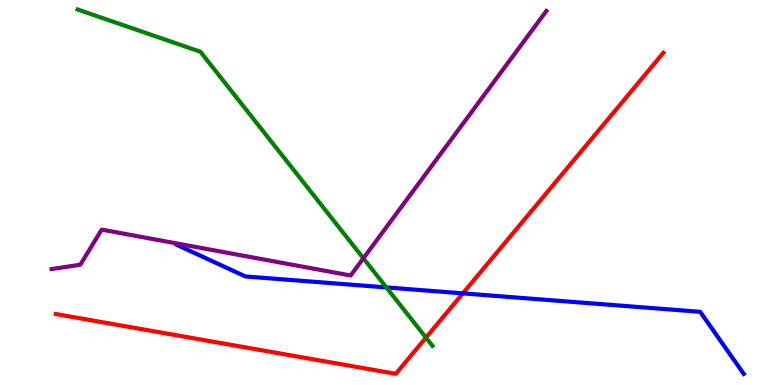[{'lines': ['blue', 'red'], 'intersections': [{'x': 5.97, 'y': 2.38}]}, {'lines': ['green', 'red'], 'intersections': [{'x': 5.5, 'y': 1.23}]}, {'lines': ['purple', 'red'], 'intersections': []}, {'lines': ['blue', 'green'], 'intersections': [{'x': 4.99, 'y': 2.53}]}, {'lines': ['blue', 'purple'], 'intersections': []}, {'lines': ['green', 'purple'], 'intersections': [{'x': 4.69, 'y': 3.29}]}]